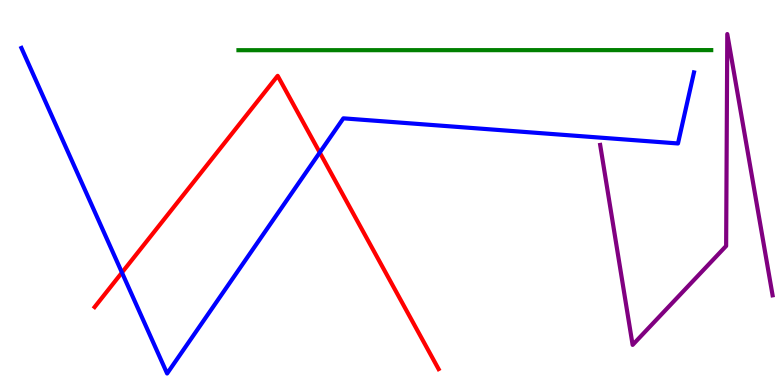[{'lines': ['blue', 'red'], 'intersections': [{'x': 1.57, 'y': 2.92}, {'x': 4.13, 'y': 6.04}]}, {'lines': ['green', 'red'], 'intersections': []}, {'lines': ['purple', 'red'], 'intersections': []}, {'lines': ['blue', 'green'], 'intersections': []}, {'lines': ['blue', 'purple'], 'intersections': []}, {'lines': ['green', 'purple'], 'intersections': []}]